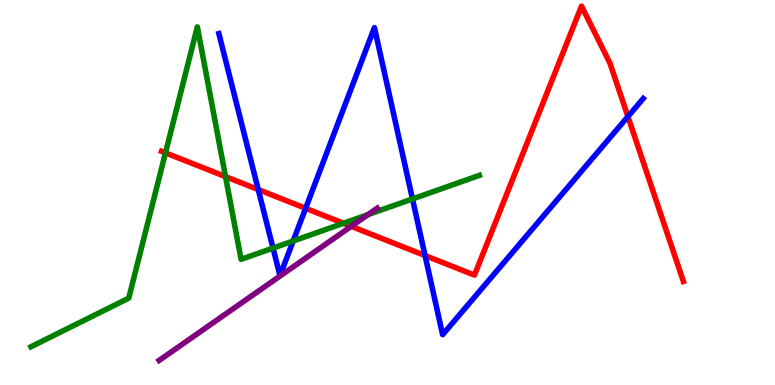[{'lines': ['blue', 'red'], 'intersections': [{'x': 3.33, 'y': 5.08}, {'x': 3.94, 'y': 4.59}, {'x': 5.48, 'y': 3.36}, {'x': 8.1, 'y': 6.97}]}, {'lines': ['green', 'red'], 'intersections': [{'x': 2.14, 'y': 6.03}, {'x': 2.91, 'y': 5.41}, {'x': 4.43, 'y': 4.2}]}, {'lines': ['purple', 'red'], 'intersections': [{'x': 4.53, 'y': 4.12}]}, {'lines': ['blue', 'green'], 'intersections': [{'x': 3.52, 'y': 3.56}, {'x': 3.78, 'y': 3.74}, {'x': 5.32, 'y': 4.83}]}, {'lines': ['blue', 'purple'], 'intersections': []}, {'lines': ['green', 'purple'], 'intersections': [{'x': 4.75, 'y': 4.43}]}]